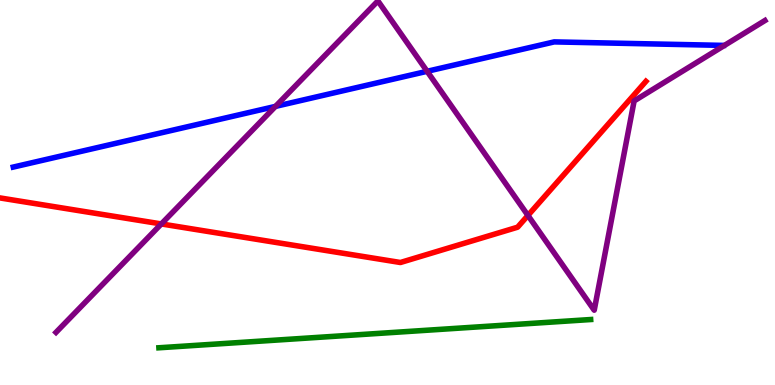[{'lines': ['blue', 'red'], 'intersections': []}, {'lines': ['green', 'red'], 'intersections': []}, {'lines': ['purple', 'red'], 'intersections': [{'x': 2.08, 'y': 4.18}, {'x': 6.81, 'y': 4.4}]}, {'lines': ['blue', 'green'], 'intersections': []}, {'lines': ['blue', 'purple'], 'intersections': [{'x': 3.55, 'y': 7.24}, {'x': 5.51, 'y': 8.15}]}, {'lines': ['green', 'purple'], 'intersections': []}]